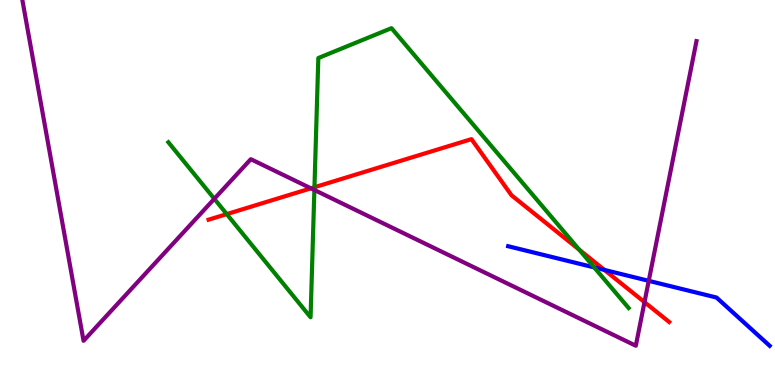[{'lines': ['blue', 'red'], 'intersections': [{'x': 7.8, 'y': 2.99}]}, {'lines': ['green', 'red'], 'intersections': [{'x': 2.93, 'y': 4.44}, {'x': 4.06, 'y': 5.14}, {'x': 7.47, 'y': 3.52}]}, {'lines': ['purple', 'red'], 'intersections': [{'x': 4.01, 'y': 5.11}, {'x': 8.32, 'y': 2.15}]}, {'lines': ['blue', 'green'], 'intersections': [{'x': 7.67, 'y': 3.05}]}, {'lines': ['blue', 'purple'], 'intersections': [{'x': 8.37, 'y': 2.71}]}, {'lines': ['green', 'purple'], 'intersections': [{'x': 2.77, 'y': 4.84}, {'x': 4.06, 'y': 5.07}]}]